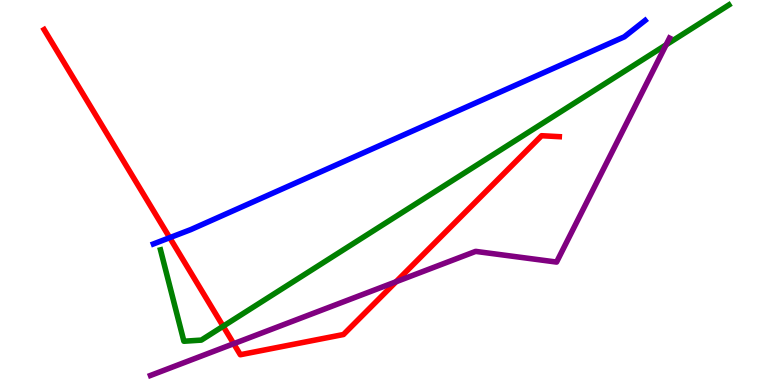[{'lines': ['blue', 'red'], 'intersections': [{'x': 2.19, 'y': 3.83}]}, {'lines': ['green', 'red'], 'intersections': [{'x': 2.88, 'y': 1.53}]}, {'lines': ['purple', 'red'], 'intersections': [{'x': 3.02, 'y': 1.07}, {'x': 5.11, 'y': 2.68}]}, {'lines': ['blue', 'green'], 'intersections': []}, {'lines': ['blue', 'purple'], 'intersections': []}, {'lines': ['green', 'purple'], 'intersections': [{'x': 8.59, 'y': 8.84}]}]